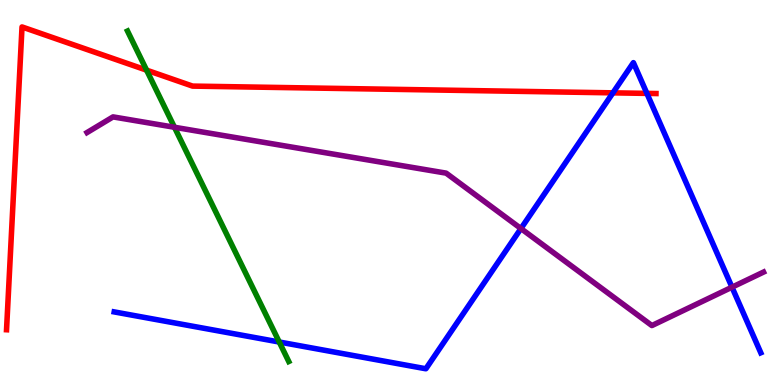[{'lines': ['blue', 'red'], 'intersections': [{'x': 7.91, 'y': 7.59}, {'x': 8.35, 'y': 7.57}]}, {'lines': ['green', 'red'], 'intersections': [{'x': 1.89, 'y': 8.18}]}, {'lines': ['purple', 'red'], 'intersections': []}, {'lines': ['blue', 'green'], 'intersections': [{'x': 3.6, 'y': 1.12}]}, {'lines': ['blue', 'purple'], 'intersections': [{'x': 6.72, 'y': 4.06}, {'x': 9.45, 'y': 2.54}]}, {'lines': ['green', 'purple'], 'intersections': [{'x': 2.25, 'y': 6.69}]}]